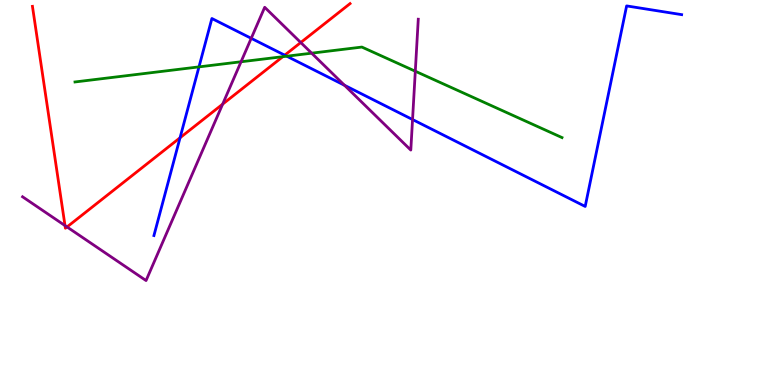[{'lines': ['blue', 'red'], 'intersections': [{'x': 2.32, 'y': 6.42}, {'x': 3.67, 'y': 8.57}]}, {'lines': ['green', 'red'], 'intersections': [{'x': 3.65, 'y': 8.53}]}, {'lines': ['purple', 'red'], 'intersections': [{'x': 0.839, 'y': 4.14}, {'x': 0.865, 'y': 4.11}, {'x': 2.87, 'y': 7.29}, {'x': 3.88, 'y': 8.9}]}, {'lines': ['blue', 'green'], 'intersections': [{'x': 2.57, 'y': 8.26}, {'x': 3.7, 'y': 8.54}]}, {'lines': ['blue', 'purple'], 'intersections': [{'x': 3.24, 'y': 9.0}, {'x': 4.45, 'y': 7.79}, {'x': 5.32, 'y': 6.9}]}, {'lines': ['green', 'purple'], 'intersections': [{'x': 3.11, 'y': 8.4}, {'x': 4.02, 'y': 8.62}, {'x': 5.36, 'y': 8.15}]}]